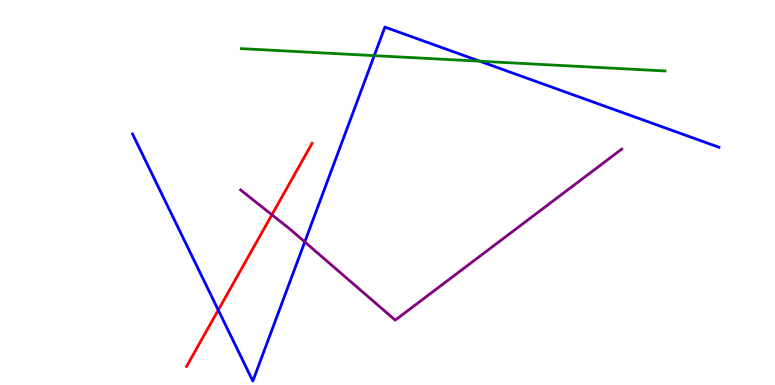[{'lines': ['blue', 'red'], 'intersections': [{'x': 2.82, 'y': 1.95}]}, {'lines': ['green', 'red'], 'intersections': []}, {'lines': ['purple', 'red'], 'intersections': [{'x': 3.51, 'y': 4.42}]}, {'lines': ['blue', 'green'], 'intersections': [{'x': 4.83, 'y': 8.55}, {'x': 6.19, 'y': 8.41}]}, {'lines': ['blue', 'purple'], 'intersections': [{'x': 3.93, 'y': 3.72}]}, {'lines': ['green', 'purple'], 'intersections': []}]